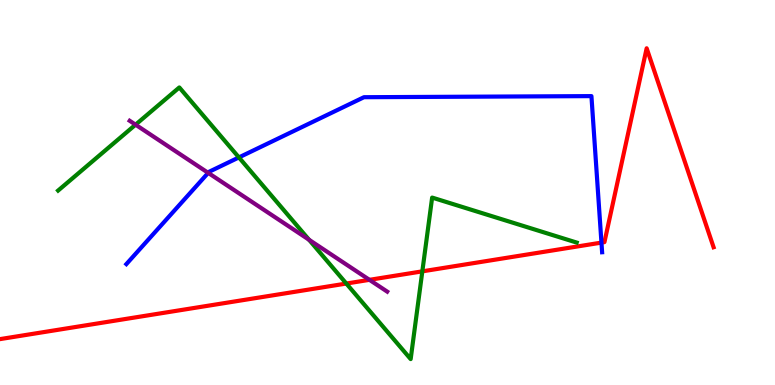[{'lines': ['blue', 'red'], 'intersections': [{'x': 7.76, 'y': 3.7}]}, {'lines': ['green', 'red'], 'intersections': [{'x': 4.47, 'y': 2.64}, {'x': 5.45, 'y': 2.95}]}, {'lines': ['purple', 'red'], 'intersections': [{'x': 4.77, 'y': 2.73}]}, {'lines': ['blue', 'green'], 'intersections': [{'x': 3.08, 'y': 5.91}]}, {'lines': ['blue', 'purple'], 'intersections': [{'x': 2.69, 'y': 5.51}]}, {'lines': ['green', 'purple'], 'intersections': [{'x': 1.75, 'y': 6.76}, {'x': 3.99, 'y': 3.77}]}]